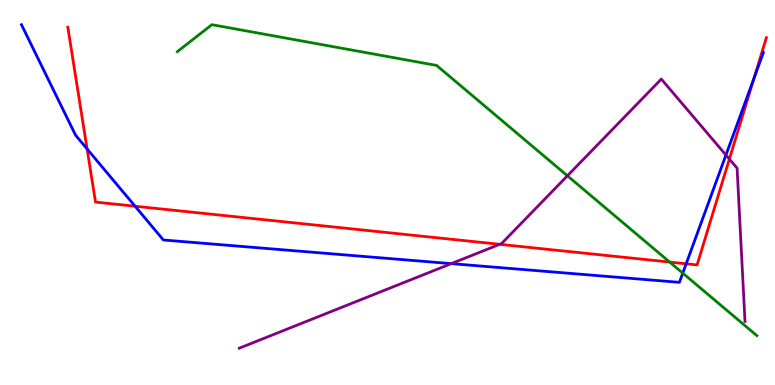[{'lines': ['blue', 'red'], 'intersections': [{'x': 1.12, 'y': 6.13}, {'x': 1.74, 'y': 4.64}, {'x': 8.85, 'y': 3.15}, {'x': 9.73, 'y': 7.97}]}, {'lines': ['green', 'red'], 'intersections': [{'x': 8.64, 'y': 3.19}]}, {'lines': ['purple', 'red'], 'intersections': [{'x': 6.45, 'y': 3.65}, {'x': 9.41, 'y': 5.87}]}, {'lines': ['blue', 'green'], 'intersections': [{'x': 8.81, 'y': 2.91}]}, {'lines': ['blue', 'purple'], 'intersections': [{'x': 5.82, 'y': 3.15}, {'x': 9.37, 'y': 5.97}]}, {'lines': ['green', 'purple'], 'intersections': [{'x': 7.32, 'y': 5.43}]}]